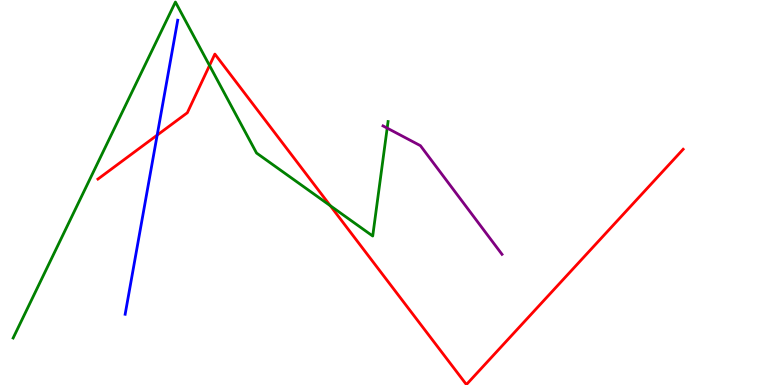[{'lines': ['blue', 'red'], 'intersections': [{'x': 2.03, 'y': 6.49}]}, {'lines': ['green', 'red'], 'intersections': [{'x': 2.7, 'y': 8.3}, {'x': 4.26, 'y': 4.66}]}, {'lines': ['purple', 'red'], 'intersections': []}, {'lines': ['blue', 'green'], 'intersections': []}, {'lines': ['blue', 'purple'], 'intersections': []}, {'lines': ['green', 'purple'], 'intersections': [{'x': 5.0, 'y': 6.67}]}]